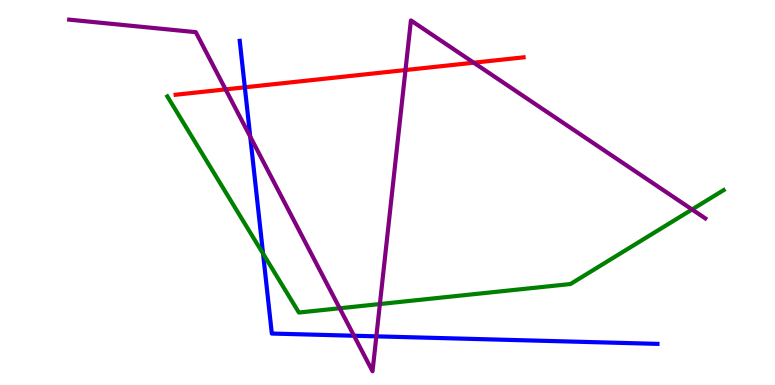[{'lines': ['blue', 'red'], 'intersections': [{'x': 3.16, 'y': 7.73}]}, {'lines': ['green', 'red'], 'intersections': []}, {'lines': ['purple', 'red'], 'intersections': [{'x': 2.91, 'y': 7.68}, {'x': 5.23, 'y': 8.18}, {'x': 6.11, 'y': 8.37}]}, {'lines': ['blue', 'green'], 'intersections': [{'x': 3.39, 'y': 3.41}]}, {'lines': ['blue', 'purple'], 'intersections': [{'x': 3.23, 'y': 6.45}, {'x': 4.57, 'y': 1.28}, {'x': 4.86, 'y': 1.26}]}, {'lines': ['green', 'purple'], 'intersections': [{'x': 4.38, 'y': 1.99}, {'x': 4.9, 'y': 2.1}, {'x': 8.93, 'y': 4.56}]}]